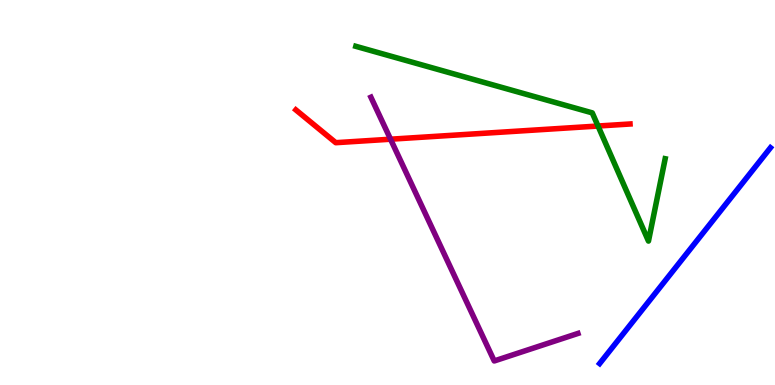[{'lines': ['blue', 'red'], 'intersections': []}, {'lines': ['green', 'red'], 'intersections': [{'x': 7.72, 'y': 6.73}]}, {'lines': ['purple', 'red'], 'intersections': [{'x': 5.04, 'y': 6.38}]}, {'lines': ['blue', 'green'], 'intersections': []}, {'lines': ['blue', 'purple'], 'intersections': []}, {'lines': ['green', 'purple'], 'intersections': []}]